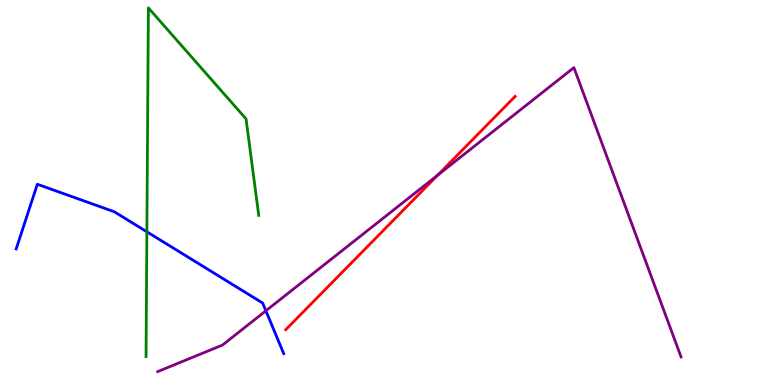[{'lines': ['blue', 'red'], 'intersections': []}, {'lines': ['green', 'red'], 'intersections': []}, {'lines': ['purple', 'red'], 'intersections': [{'x': 5.65, 'y': 5.45}]}, {'lines': ['blue', 'green'], 'intersections': [{'x': 1.9, 'y': 3.98}]}, {'lines': ['blue', 'purple'], 'intersections': [{'x': 3.43, 'y': 1.93}]}, {'lines': ['green', 'purple'], 'intersections': []}]